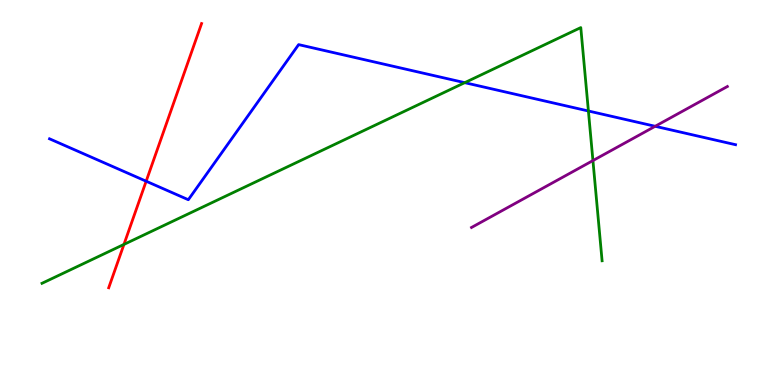[{'lines': ['blue', 'red'], 'intersections': [{'x': 1.89, 'y': 5.29}]}, {'lines': ['green', 'red'], 'intersections': [{'x': 1.6, 'y': 3.65}]}, {'lines': ['purple', 'red'], 'intersections': []}, {'lines': ['blue', 'green'], 'intersections': [{'x': 6.0, 'y': 7.85}, {'x': 7.59, 'y': 7.12}]}, {'lines': ['blue', 'purple'], 'intersections': [{'x': 8.45, 'y': 6.72}]}, {'lines': ['green', 'purple'], 'intersections': [{'x': 7.65, 'y': 5.83}]}]